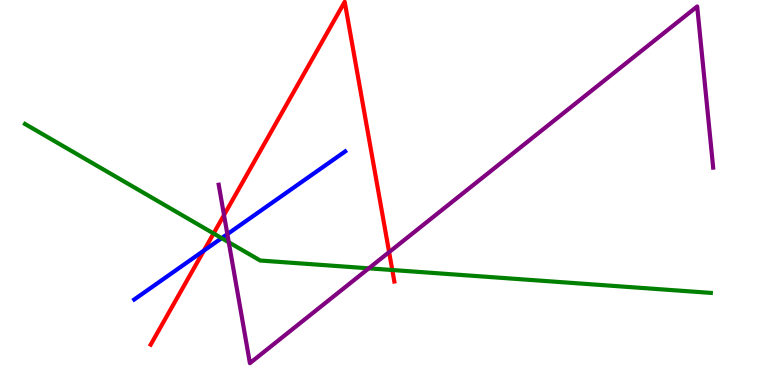[{'lines': ['blue', 'red'], 'intersections': [{'x': 2.63, 'y': 3.49}]}, {'lines': ['green', 'red'], 'intersections': [{'x': 2.76, 'y': 3.94}, {'x': 5.06, 'y': 2.99}]}, {'lines': ['purple', 'red'], 'intersections': [{'x': 2.89, 'y': 4.41}, {'x': 5.02, 'y': 3.45}]}, {'lines': ['blue', 'green'], 'intersections': [{'x': 2.86, 'y': 3.81}]}, {'lines': ['blue', 'purple'], 'intersections': [{'x': 2.93, 'y': 3.92}]}, {'lines': ['green', 'purple'], 'intersections': [{'x': 2.95, 'y': 3.71}, {'x': 4.76, 'y': 3.03}]}]